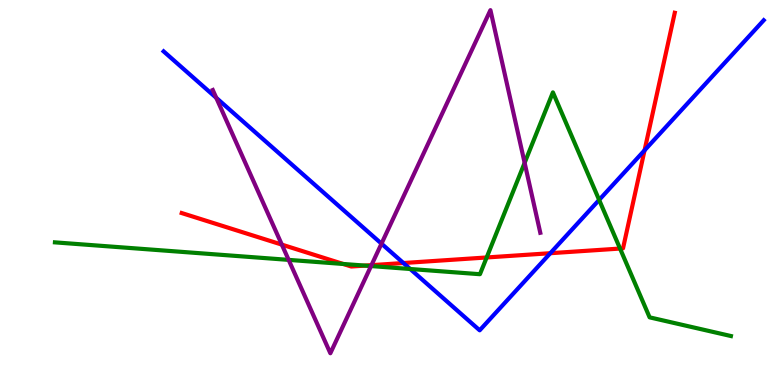[{'lines': ['blue', 'red'], 'intersections': [{'x': 5.21, 'y': 3.17}, {'x': 7.1, 'y': 3.42}, {'x': 8.32, 'y': 6.09}]}, {'lines': ['green', 'red'], 'intersections': [{'x': 4.43, 'y': 3.14}, {'x': 4.71, 'y': 3.1}, {'x': 6.28, 'y': 3.31}, {'x': 8.0, 'y': 3.54}]}, {'lines': ['purple', 'red'], 'intersections': [{'x': 3.64, 'y': 3.65}, {'x': 4.79, 'y': 3.11}]}, {'lines': ['blue', 'green'], 'intersections': [{'x': 5.29, 'y': 3.01}, {'x': 7.73, 'y': 4.81}]}, {'lines': ['blue', 'purple'], 'intersections': [{'x': 2.79, 'y': 7.46}, {'x': 4.92, 'y': 3.67}]}, {'lines': ['green', 'purple'], 'intersections': [{'x': 3.72, 'y': 3.25}, {'x': 4.79, 'y': 3.09}, {'x': 6.77, 'y': 5.77}]}]